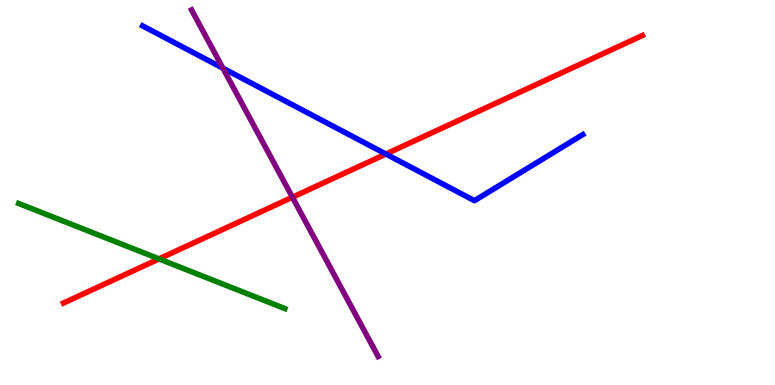[{'lines': ['blue', 'red'], 'intersections': [{'x': 4.98, 'y': 6.0}]}, {'lines': ['green', 'red'], 'intersections': [{'x': 2.05, 'y': 3.28}]}, {'lines': ['purple', 'red'], 'intersections': [{'x': 3.77, 'y': 4.88}]}, {'lines': ['blue', 'green'], 'intersections': []}, {'lines': ['blue', 'purple'], 'intersections': [{'x': 2.88, 'y': 8.23}]}, {'lines': ['green', 'purple'], 'intersections': []}]